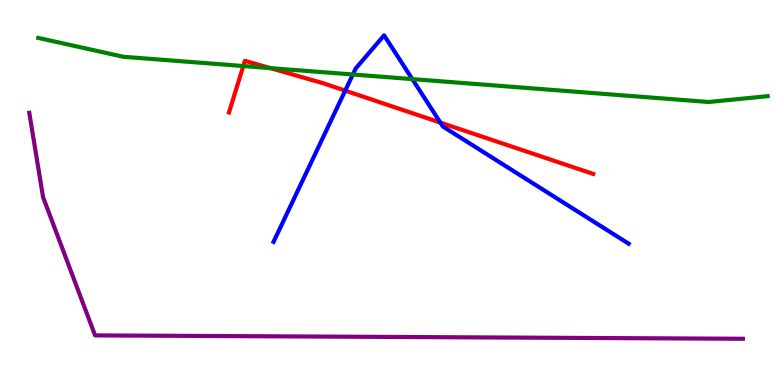[{'lines': ['blue', 'red'], 'intersections': [{'x': 4.45, 'y': 7.65}, {'x': 5.68, 'y': 6.82}]}, {'lines': ['green', 'red'], 'intersections': [{'x': 3.14, 'y': 8.28}, {'x': 3.49, 'y': 8.23}]}, {'lines': ['purple', 'red'], 'intersections': []}, {'lines': ['blue', 'green'], 'intersections': [{'x': 4.55, 'y': 8.06}, {'x': 5.32, 'y': 7.95}]}, {'lines': ['blue', 'purple'], 'intersections': []}, {'lines': ['green', 'purple'], 'intersections': []}]